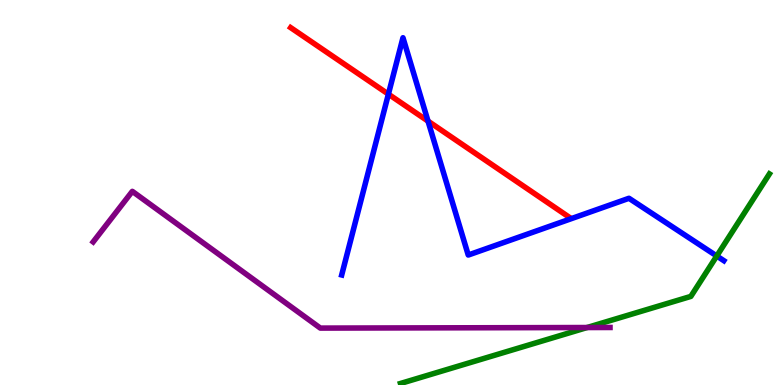[{'lines': ['blue', 'red'], 'intersections': [{'x': 5.01, 'y': 7.55}, {'x': 5.52, 'y': 6.85}]}, {'lines': ['green', 'red'], 'intersections': []}, {'lines': ['purple', 'red'], 'intersections': []}, {'lines': ['blue', 'green'], 'intersections': [{'x': 9.25, 'y': 3.35}]}, {'lines': ['blue', 'purple'], 'intersections': []}, {'lines': ['green', 'purple'], 'intersections': [{'x': 7.58, 'y': 1.49}]}]